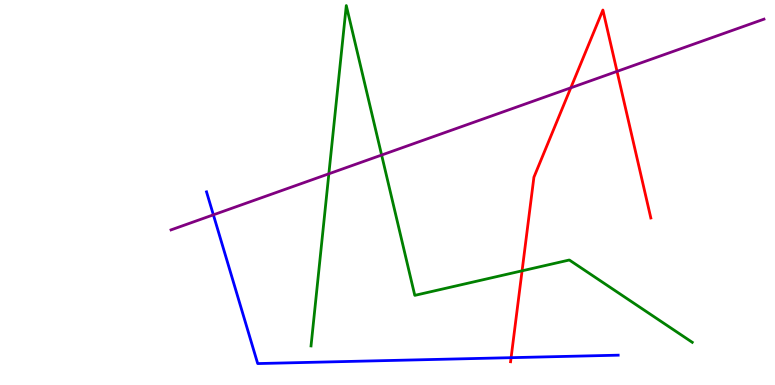[{'lines': ['blue', 'red'], 'intersections': [{'x': 6.59, 'y': 0.71}]}, {'lines': ['green', 'red'], 'intersections': [{'x': 6.74, 'y': 2.97}]}, {'lines': ['purple', 'red'], 'intersections': [{'x': 7.37, 'y': 7.72}, {'x': 7.96, 'y': 8.15}]}, {'lines': ['blue', 'green'], 'intersections': []}, {'lines': ['blue', 'purple'], 'intersections': [{'x': 2.75, 'y': 4.42}]}, {'lines': ['green', 'purple'], 'intersections': [{'x': 4.24, 'y': 5.49}, {'x': 4.92, 'y': 5.97}]}]